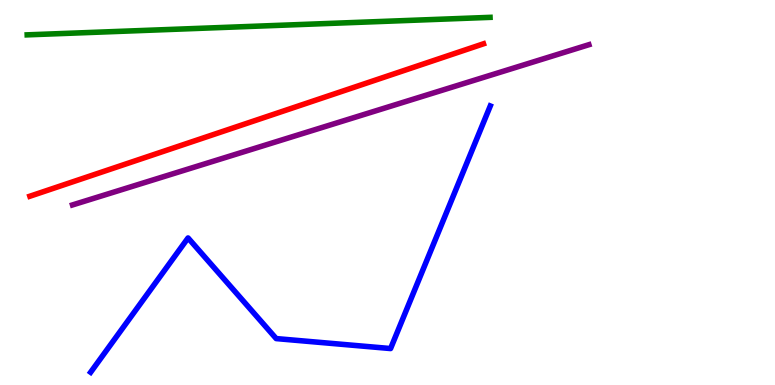[{'lines': ['blue', 'red'], 'intersections': []}, {'lines': ['green', 'red'], 'intersections': []}, {'lines': ['purple', 'red'], 'intersections': []}, {'lines': ['blue', 'green'], 'intersections': []}, {'lines': ['blue', 'purple'], 'intersections': []}, {'lines': ['green', 'purple'], 'intersections': []}]